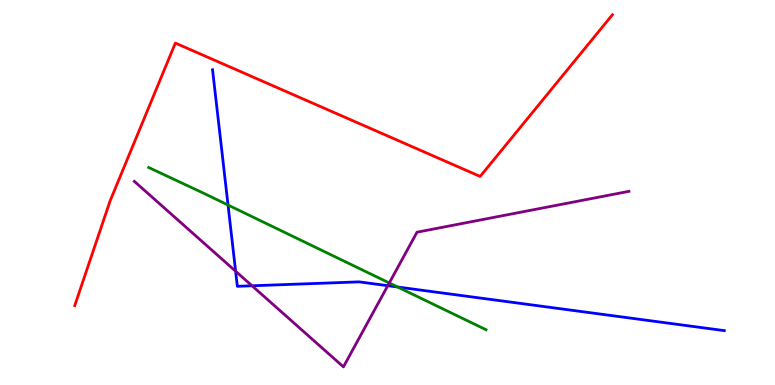[{'lines': ['blue', 'red'], 'intersections': []}, {'lines': ['green', 'red'], 'intersections': []}, {'lines': ['purple', 'red'], 'intersections': []}, {'lines': ['blue', 'green'], 'intersections': [{'x': 2.94, 'y': 4.67}, {'x': 5.13, 'y': 2.55}]}, {'lines': ['blue', 'purple'], 'intersections': [{'x': 3.04, 'y': 2.96}, {'x': 3.25, 'y': 2.58}, {'x': 5.0, 'y': 2.58}]}, {'lines': ['green', 'purple'], 'intersections': [{'x': 5.02, 'y': 2.65}]}]